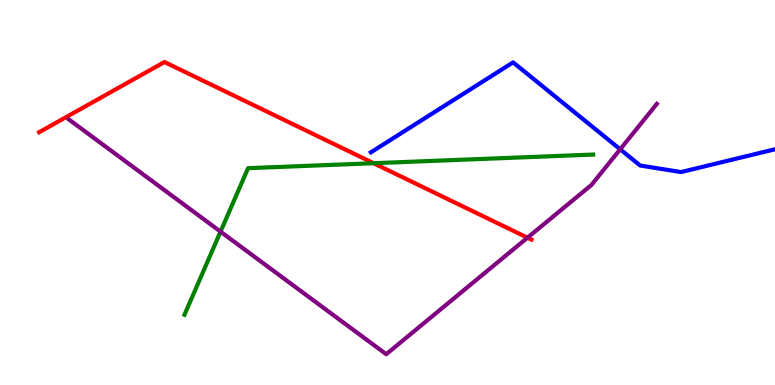[{'lines': ['blue', 'red'], 'intersections': []}, {'lines': ['green', 'red'], 'intersections': [{'x': 4.82, 'y': 5.76}]}, {'lines': ['purple', 'red'], 'intersections': [{'x': 6.81, 'y': 3.83}]}, {'lines': ['blue', 'green'], 'intersections': []}, {'lines': ['blue', 'purple'], 'intersections': [{'x': 8.0, 'y': 6.12}]}, {'lines': ['green', 'purple'], 'intersections': [{'x': 2.85, 'y': 3.98}]}]